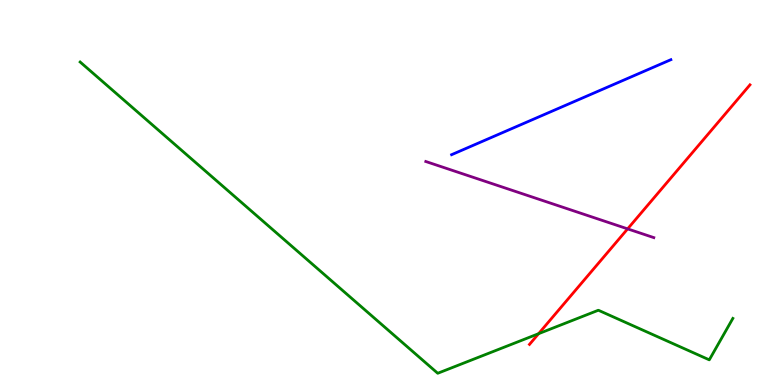[{'lines': ['blue', 'red'], 'intersections': []}, {'lines': ['green', 'red'], 'intersections': [{'x': 6.95, 'y': 1.33}]}, {'lines': ['purple', 'red'], 'intersections': [{'x': 8.1, 'y': 4.06}]}, {'lines': ['blue', 'green'], 'intersections': []}, {'lines': ['blue', 'purple'], 'intersections': []}, {'lines': ['green', 'purple'], 'intersections': []}]